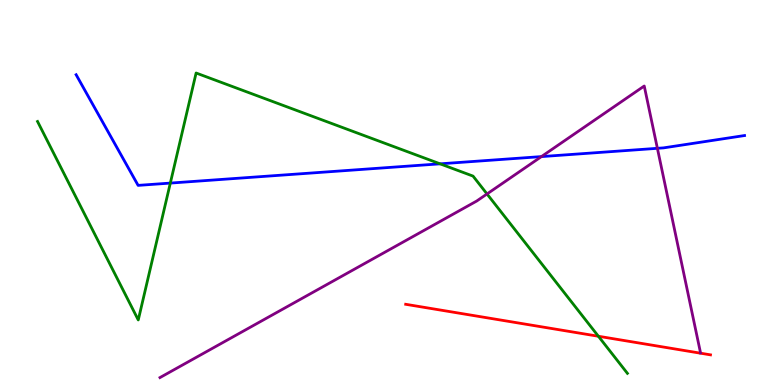[{'lines': ['blue', 'red'], 'intersections': []}, {'lines': ['green', 'red'], 'intersections': [{'x': 7.72, 'y': 1.27}]}, {'lines': ['purple', 'red'], 'intersections': []}, {'lines': ['blue', 'green'], 'intersections': [{'x': 2.2, 'y': 5.24}, {'x': 5.68, 'y': 5.74}]}, {'lines': ['blue', 'purple'], 'intersections': [{'x': 6.99, 'y': 5.93}, {'x': 8.48, 'y': 6.15}]}, {'lines': ['green', 'purple'], 'intersections': [{'x': 6.28, 'y': 4.96}]}]